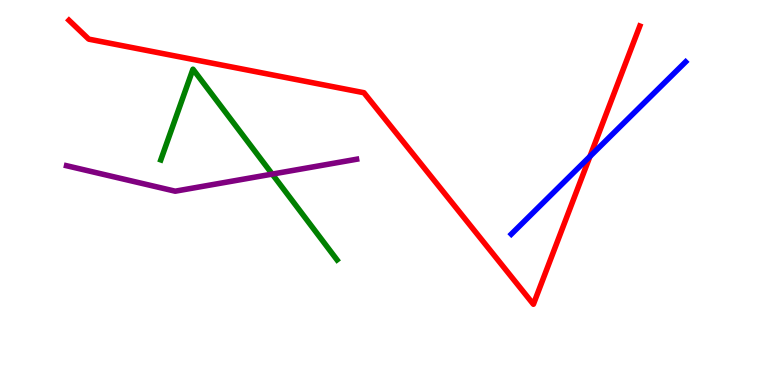[{'lines': ['blue', 'red'], 'intersections': [{'x': 7.61, 'y': 5.94}]}, {'lines': ['green', 'red'], 'intersections': []}, {'lines': ['purple', 'red'], 'intersections': []}, {'lines': ['blue', 'green'], 'intersections': []}, {'lines': ['blue', 'purple'], 'intersections': []}, {'lines': ['green', 'purple'], 'intersections': [{'x': 3.51, 'y': 5.48}]}]